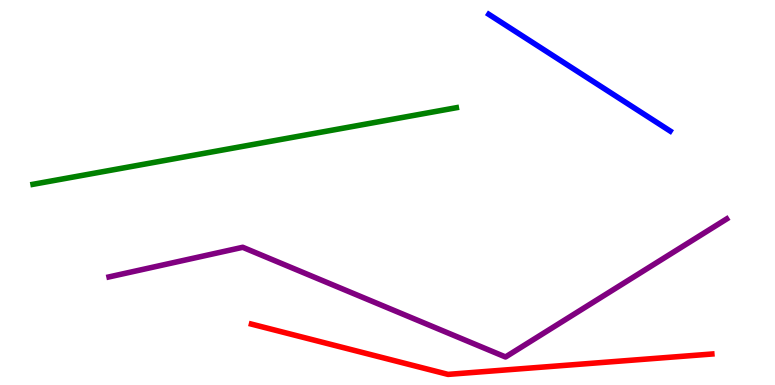[{'lines': ['blue', 'red'], 'intersections': []}, {'lines': ['green', 'red'], 'intersections': []}, {'lines': ['purple', 'red'], 'intersections': []}, {'lines': ['blue', 'green'], 'intersections': []}, {'lines': ['blue', 'purple'], 'intersections': []}, {'lines': ['green', 'purple'], 'intersections': []}]